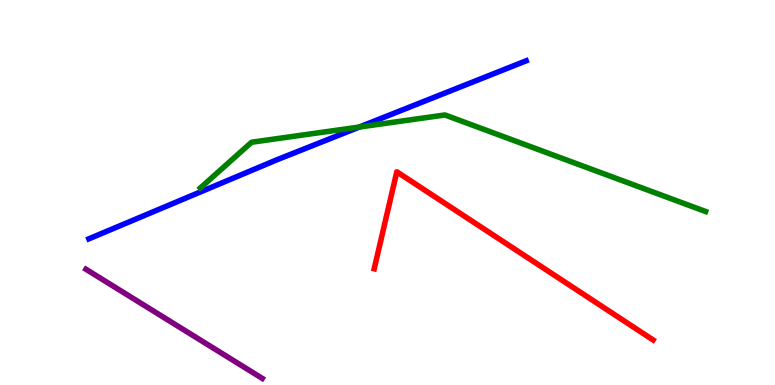[{'lines': ['blue', 'red'], 'intersections': []}, {'lines': ['green', 'red'], 'intersections': []}, {'lines': ['purple', 'red'], 'intersections': []}, {'lines': ['blue', 'green'], 'intersections': [{'x': 4.64, 'y': 6.7}]}, {'lines': ['blue', 'purple'], 'intersections': []}, {'lines': ['green', 'purple'], 'intersections': []}]